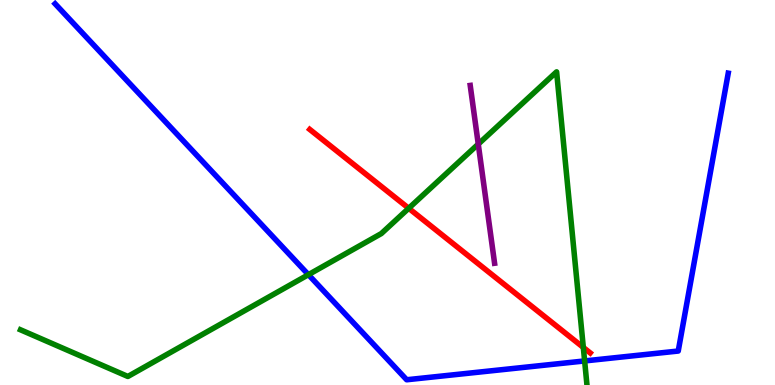[{'lines': ['blue', 'red'], 'intersections': []}, {'lines': ['green', 'red'], 'intersections': [{'x': 5.27, 'y': 4.59}, {'x': 7.53, 'y': 0.976}]}, {'lines': ['purple', 'red'], 'intersections': []}, {'lines': ['blue', 'green'], 'intersections': [{'x': 3.98, 'y': 2.87}, {'x': 7.54, 'y': 0.625}]}, {'lines': ['blue', 'purple'], 'intersections': []}, {'lines': ['green', 'purple'], 'intersections': [{'x': 6.17, 'y': 6.26}]}]